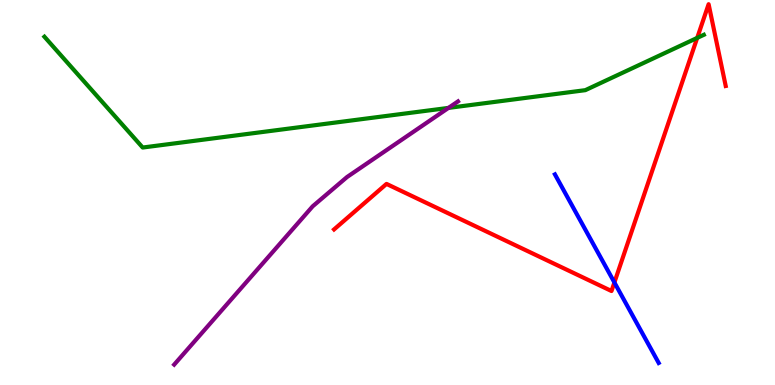[{'lines': ['blue', 'red'], 'intersections': [{'x': 7.93, 'y': 2.66}]}, {'lines': ['green', 'red'], 'intersections': [{'x': 9.0, 'y': 9.02}]}, {'lines': ['purple', 'red'], 'intersections': []}, {'lines': ['blue', 'green'], 'intersections': []}, {'lines': ['blue', 'purple'], 'intersections': []}, {'lines': ['green', 'purple'], 'intersections': [{'x': 5.79, 'y': 7.2}]}]